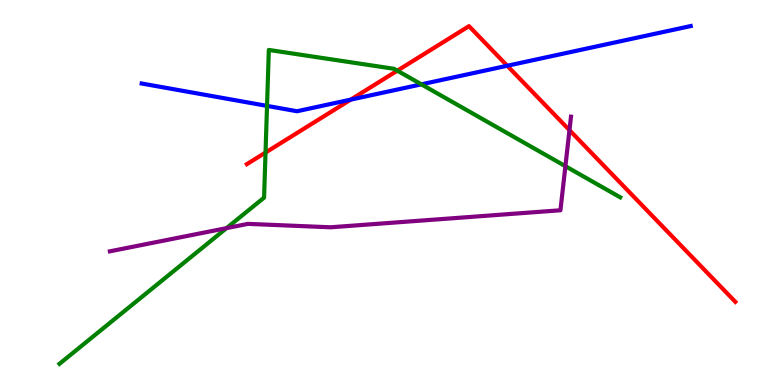[{'lines': ['blue', 'red'], 'intersections': [{'x': 4.53, 'y': 7.41}, {'x': 6.55, 'y': 8.29}]}, {'lines': ['green', 'red'], 'intersections': [{'x': 3.43, 'y': 6.04}, {'x': 5.13, 'y': 8.16}]}, {'lines': ['purple', 'red'], 'intersections': [{'x': 7.35, 'y': 6.62}]}, {'lines': ['blue', 'green'], 'intersections': [{'x': 3.45, 'y': 7.25}, {'x': 5.44, 'y': 7.81}]}, {'lines': ['blue', 'purple'], 'intersections': []}, {'lines': ['green', 'purple'], 'intersections': [{'x': 2.92, 'y': 4.07}, {'x': 7.3, 'y': 5.68}]}]